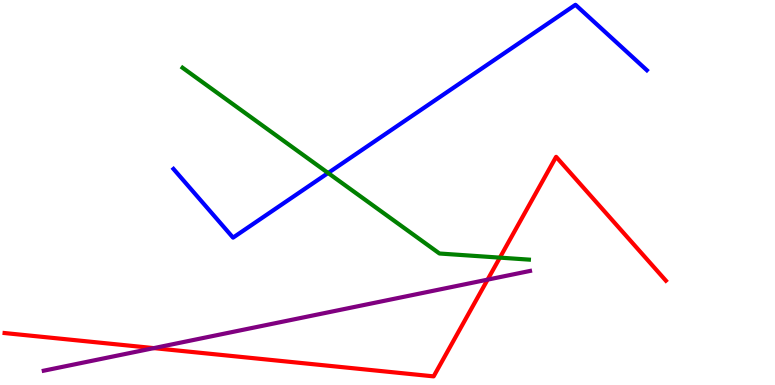[{'lines': ['blue', 'red'], 'intersections': []}, {'lines': ['green', 'red'], 'intersections': [{'x': 6.45, 'y': 3.31}]}, {'lines': ['purple', 'red'], 'intersections': [{'x': 1.98, 'y': 0.958}, {'x': 6.29, 'y': 2.74}]}, {'lines': ['blue', 'green'], 'intersections': [{'x': 4.23, 'y': 5.51}]}, {'lines': ['blue', 'purple'], 'intersections': []}, {'lines': ['green', 'purple'], 'intersections': []}]